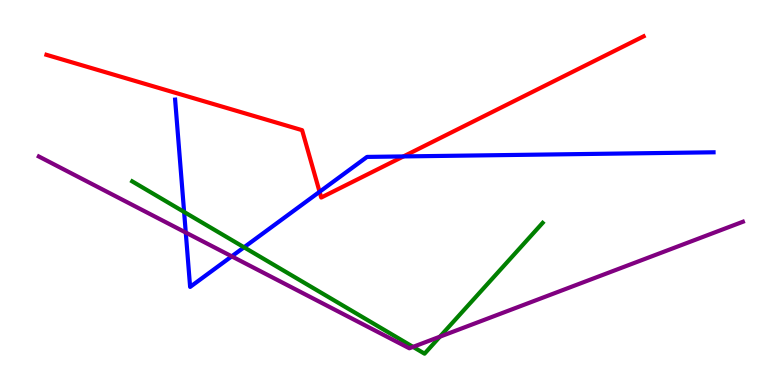[{'lines': ['blue', 'red'], 'intersections': [{'x': 4.12, 'y': 5.02}, {'x': 5.21, 'y': 5.94}]}, {'lines': ['green', 'red'], 'intersections': []}, {'lines': ['purple', 'red'], 'intersections': []}, {'lines': ['blue', 'green'], 'intersections': [{'x': 2.38, 'y': 4.49}, {'x': 3.15, 'y': 3.58}]}, {'lines': ['blue', 'purple'], 'intersections': [{'x': 2.4, 'y': 3.96}, {'x': 2.99, 'y': 3.34}]}, {'lines': ['green', 'purple'], 'intersections': [{'x': 5.33, 'y': 0.99}, {'x': 5.68, 'y': 1.25}]}]